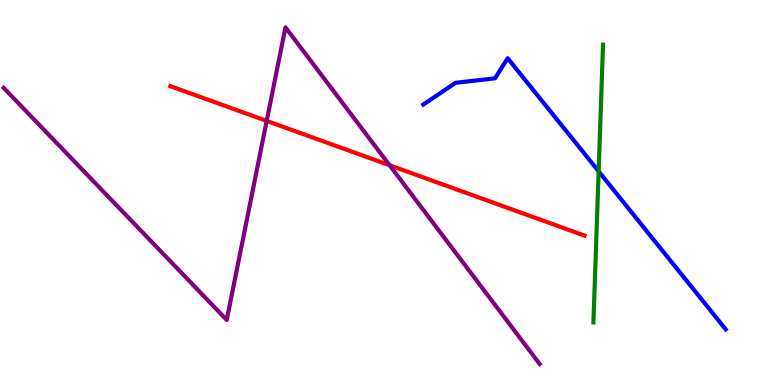[{'lines': ['blue', 'red'], 'intersections': []}, {'lines': ['green', 'red'], 'intersections': []}, {'lines': ['purple', 'red'], 'intersections': [{'x': 3.44, 'y': 6.86}, {'x': 5.03, 'y': 5.71}]}, {'lines': ['blue', 'green'], 'intersections': [{'x': 7.72, 'y': 5.55}]}, {'lines': ['blue', 'purple'], 'intersections': []}, {'lines': ['green', 'purple'], 'intersections': []}]